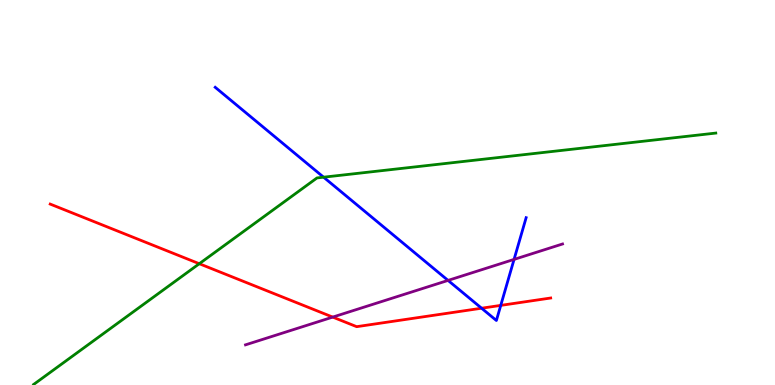[{'lines': ['blue', 'red'], 'intersections': [{'x': 6.21, 'y': 1.99}, {'x': 6.46, 'y': 2.07}]}, {'lines': ['green', 'red'], 'intersections': [{'x': 2.57, 'y': 3.15}]}, {'lines': ['purple', 'red'], 'intersections': [{'x': 4.29, 'y': 1.76}]}, {'lines': ['blue', 'green'], 'intersections': [{'x': 4.18, 'y': 5.4}]}, {'lines': ['blue', 'purple'], 'intersections': [{'x': 5.78, 'y': 2.72}, {'x': 6.63, 'y': 3.26}]}, {'lines': ['green', 'purple'], 'intersections': []}]